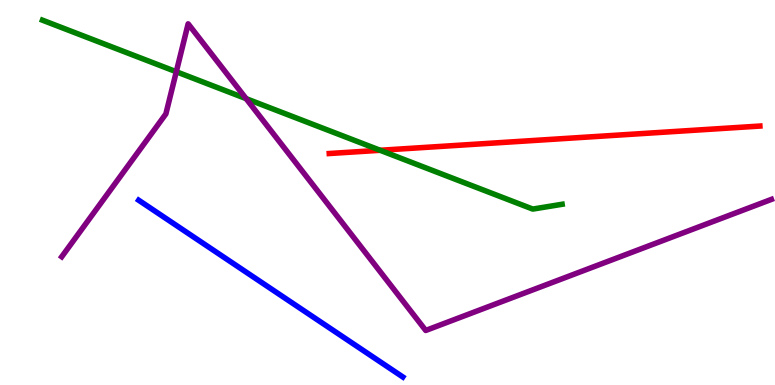[{'lines': ['blue', 'red'], 'intersections': []}, {'lines': ['green', 'red'], 'intersections': [{'x': 4.91, 'y': 6.1}]}, {'lines': ['purple', 'red'], 'intersections': []}, {'lines': ['blue', 'green'], 'intersections': []}, {'lines': ['blue', 'purple'], 'intersections': []}, {'lines': ['green', 'purple'], 'intersections': [{'x': 2.27, 'y': 8.14}, {'x': 3.18, 'y': 7.44}]}]